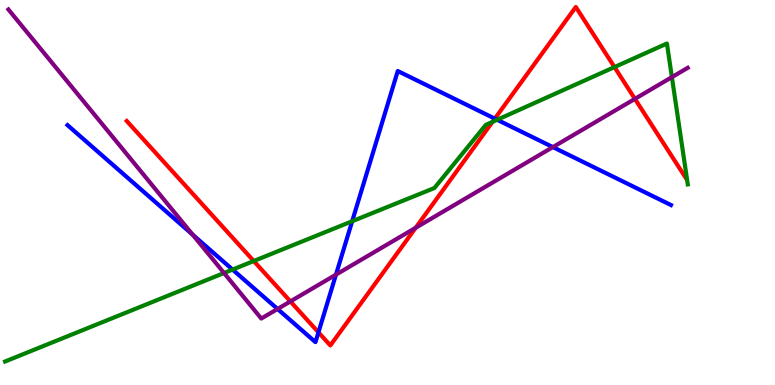[{'lines': ['blue', 'red'], 'intersections': [{'x': 4.11, 'y': 1.37}, {'x': 6.38, 'y': 6.92}]}, {'lines': ['green', 'red'], 'intersections': [{'x': 3.27, 'y': 3.22}, {'x': 6.35, 'y': 6.83}, {'x': 7.93, 'y': 8.26}]}, {'lines': ['purple', 'red'], 'intersections': [{'x': 3.75, 'y': 2.17}, {'x': 5.36, 'y': 4.08}, {'x': 8.19, 'y': 7.43}]}, {'lines': ['blue', 'green'], 'intersections': [{'x': 3.0, 'y': 3.0}, {'x': 4.54, 'y': 4.25}, {'x': 6.42, 'y': 6.89}]}, {'lines': ['blue', 'purple'], 'intersections': [{'x': 2.49, 'y': 3.9}, {'x': 3.58, 'y': 1.98}, {'x': 4.34, 'y': 2.87}, {'x': 7.13, 'y': 6.18}]}, {'lines': ['green', 'purple'], 'intersections': [{'x': 2.89, 'y': 2.91}, {'x': 8.67, 'y': 8.0}]}]